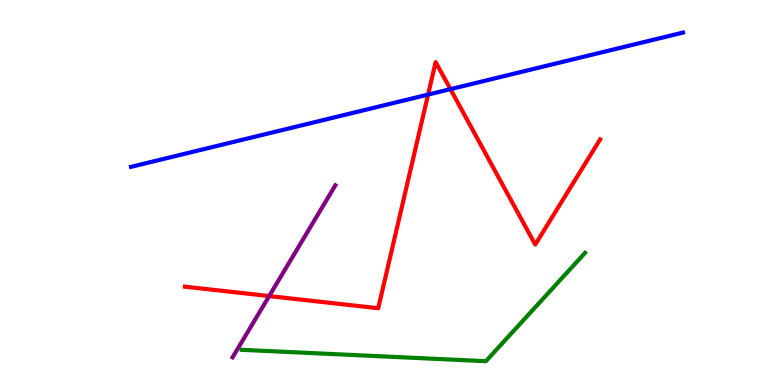[{'lines': ['blue', 'red'], 'intersections': [{'x': 5.52, 'y': 7.54}, {'x': 5.81, 'y': 7.68}]}, {'lines': ['green', 'red'], 'intersections': []}, {'lines': ['purple', 'red'], 'intersections': [{'x': 3.47, 'y': 2.31}]}, {'lines': ['blue', 'green'], 'intersections': []}, {'lines': ['blue', 'purple'], 'intersections': []}, {'lines': ['green', 'purple'], 'intersections': []}]